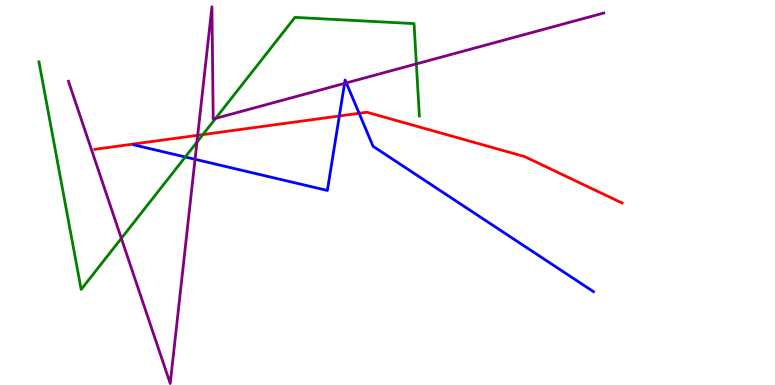[{'lines': ['blue', 'red'], 'intersections': [{'x': 4.38, 'y': 6.99}, {'x': 4.63, 'y': 7.06}]}, {'lines': ['green', 'red'], 'intersections': [{'x': 2.62, 'y': 6.5}]}, {'lines': ['purple', 'red'], 'intersections': [{'x': 2.55, 'y': 6.49}]}, {'lines': ['blue', 'green'], 'intersections': [{'x': 2.39, 'y': 5.92}]}, {'lines': ['blue', 'purple'], 'intersections': [{'x': 2.52, 'y': 5.86}, {'x': 4.45, 'y': 7.83}, {'x': 4.47, 'y': 7.85}]}, {'lines': ['green', 'purple'], 'intersections': [{'x': 1.57, 'y': 3.81}, {'x': 2.54, 'y': 6.31}, {'x': 2.78, 'y': 6.93}, {'x': 5.37, 'y': 8.34}]}]